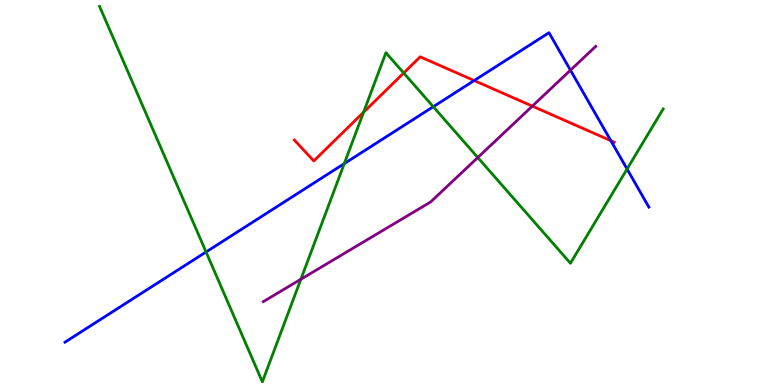[{'lines': ['blue', 'red'], 'intersections': [{'x': 6.12, 'y': 7.91}, {'x': 7.88, 'y': 6.35}]}, {'lines': ['green', 'red'], 'intersections': [{'x': 4.69, 'y': 7.08}, {'x': 5.21, 'y': 8.1}]}, {'lines': ['purple', 'red'], 'intersections': [{'x': 6.87, 'y': 7.24}]}, {'lines': ['blue', 'green'], 'intersections': [{'x': 2.66, 'y': 3.46}, {'x': 4.44, 'y': 5.75}, {'x': 5.59, 'y': 7.23}, {'x': 8.09, 'y': 5.61}]}, {'lines': ['blue', 'purple'], 'intersections': [{'x': 7.36, 'y': 8.18}]}, {'lines': ['green', 'purple'], 'intersections': [{'x': 3.88, 'y': 2.75}, {'x': 6.17, 'y': 5.91}]}]